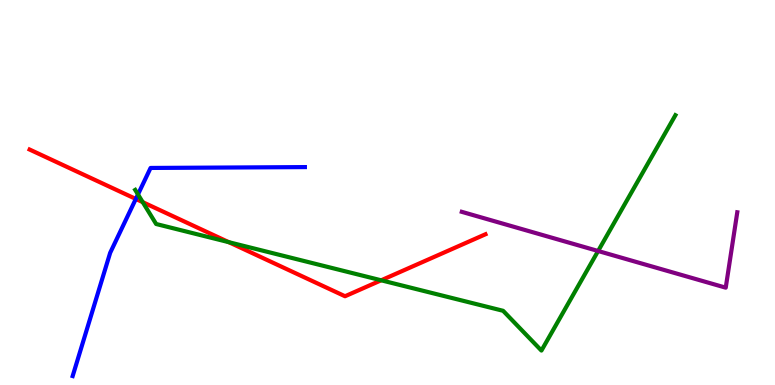[{'lines': ['blue', 'red'], 'intersections': [{'x': 1.75, 'y': 4.83}]}, {'lines': ['green', 'red'], 'intersections': [{'x': 1.84, 'y': 4.75}, {'x': 2.95, 'y': 3.71}, {'x': 4.92, 'y': 2.72}]}, {'lines': ['purple', 'red'], 'intersections': []}, {'lines': ['blue', 'green'], 'intersections': [{'x': 1.78, 'y': 4.95}]}, {'lines': ['blue', 'purple'], 'intersections': []}, {'lines': ['green', 'purple'], 'intersections': [{'x': 7.72, 'y': 3.48}]}]